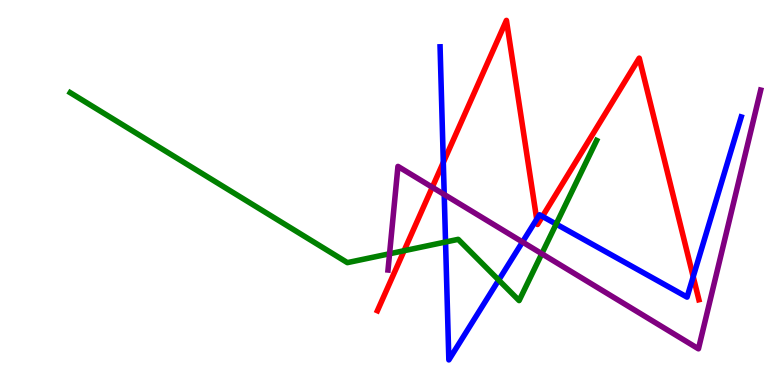[{'lines': ['blue', 'red'], 'intersections': [{'x': 5.72, 'y': 5.78}, {'x': 6.93, 'y': 4.31}, {'x': 7.0, 'y': 4.38}, {'x': 8.94, 'y': 2.81}]}, {'lines': ['green', 'red'], 'intersections': [{'x': 5.21, 'y': 3.49}]}, {'lines': ['purple', 'red'], 'intersections': [{'x': 5.58, 'y': 5.14}]}, {'lines': ['blue', 'green'], 'intersections': [{'x': 5.75, 'y': 3.71}, {'x': 6.43, 'y': 2.73}, {'x': 7.18, 'y': 4.18}]}, {'lines': ['blue', 'purple'], 'intersections': [{'x': 5.73, 'y': 4.95}, {'x': 6.74, 'y': 3.71}]}, {'lines': ['green', 'purple'], 'intersections': [{'x': 5.03, 'y': 3.41}, {'x': 6.99, 'y': 3.41}]}]